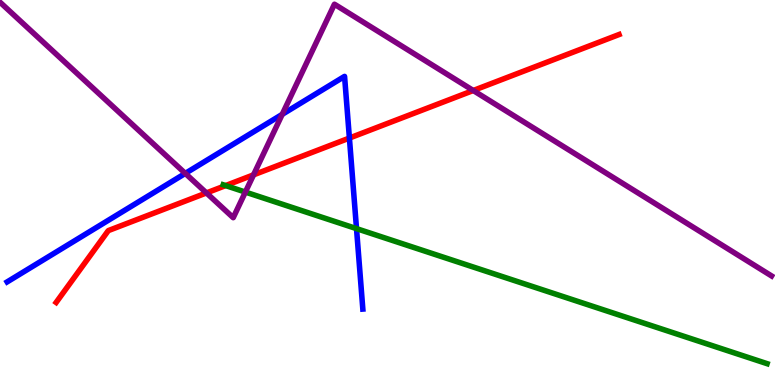[{'lines': ['blue', 'red'], 'intersections': [{'x': 4.51, 'y': 6.41}]}, {'lines': ['green', 'red'], 'intersections': [{'x': 2.91, 'y': 5.18}]}, {'lines': ['purple', 'red'], 'intersections': [{'x': 2.66, 'y': 4.99}, {'x': 3.27, 'y': 5.46}, {'x': 6.11, 'y': 7.65}]}, {'lines': ['blue', 'green'], 'intersections': [{'x': 4.6, 'y': 4.06}]}, {'lines': ['blue', 'purple'], 'intersections': [{'x': 2.39, 'y': 5.5}, {'x': 3.64, 'y': 7.03}]}, {'lines': ['green', 'purple'], 'intersections': [{'x': 3.17, 'y': 5.01}]}]